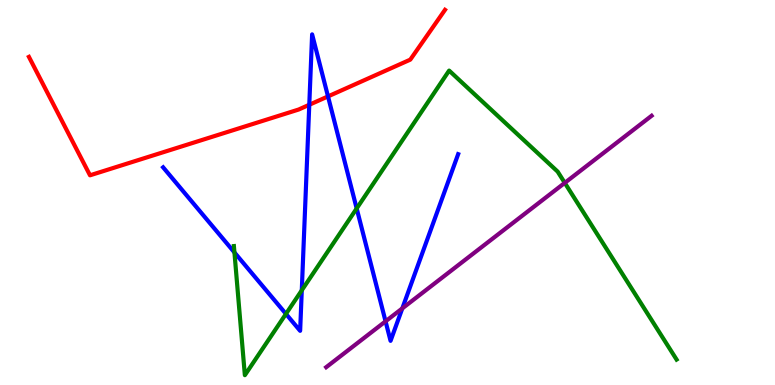[{'lines': ['blue', 'red'], 'intersections': [{'x': 3.99, 'y': 7.28}, {'x': 4.23, 'y': 7.5}]}, {'lines': ['green', 'red'], 'intersections': []}, {'lines': ['purple', 'red'], 'intersections': []}, {'lines': ['blue', 'green'], 'intersections': [{'x': 3.03, 'y': 3.44}, {'x': 3.69, 'y': 1.85}, {'x': 3.89, 'y': 2.46}, {'x': 4.6, 'y': 4.59}]}, {'lines': ['blue', 'purple'], 'intersections': [{'x': 4.97, 'y': 1.65}, {'x': 5.19, 'y': 1.99}]}, {'lines': ['green', 'purple'], 'intersections': [{'x': 7.29, 'y': 5.25}]}]